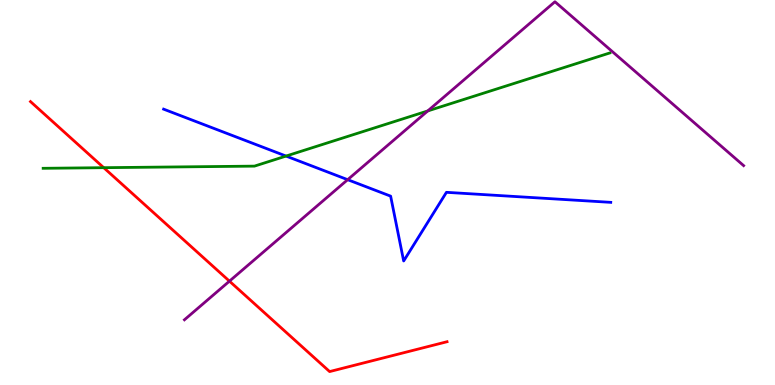[{'lines': ['blue', 'red'], 'intersections': []}, {'lines': ['green', 'red'], 'intersections': [{'x': 1.34, 'y': 5.64}]}, {'lines': ['purple', 'red'], 'intersections': [{'x': 2.96, 'y': 2.7}]}, {'lines': ['blue', 'green'], 'intersections': [{'x': 3.69, 'y': 5.95}]}, {'lines': ['blue', 'purple'], 'intersections': [{'x': 4.49, 'y': 5.33}]}, {'lines': ['green', 'purple'], 'intersections': [{'x': 5.52, 'y': 7.12}]}]